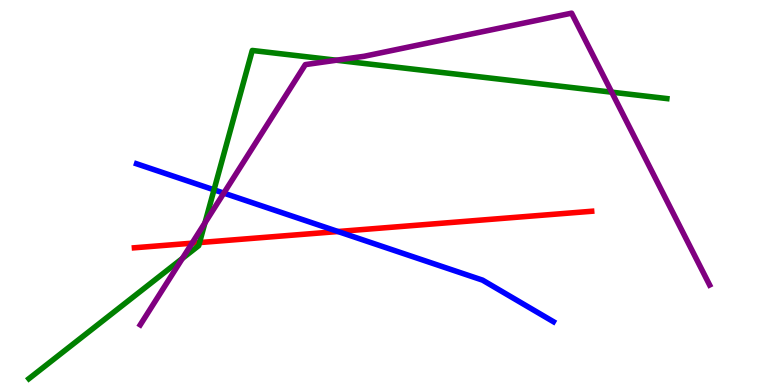[{'lines': ['blue', 'red'], 'intersections': [{'x': 4.36, 'y': 3.99}]}, {'lines': ['green', 'red'], 'intersections': [{'x': 2.57, 'y': 3.7}]}, {'lines': ['purple', 'red'], 'intersections': [{'x': 2.48, 'y': 3.68}]}, {'lines': ['blue', 'green'], 'intersections': [{'x': 2.76, 'y': 5.07}]}, {'lines': ['blue', 'purple'], 'intersections': [{'x': 2.89, 'y': 4.98}]}, {'lines': ['green', 'purple'], 'intersections': [{'x': 2.35, 'y': 3.29}, {'x': 2.64, 'y': 4.21}, {'x': 4.34, 'y': 8.44}, {'x': 7.89, 'y': 7.61}]}]